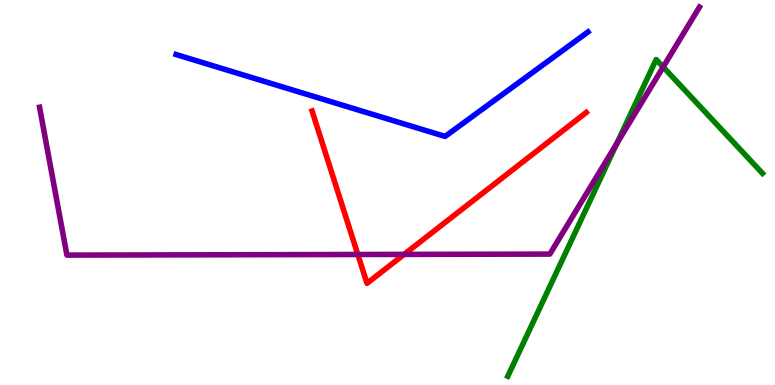[{'lines': ['blue', 'red'], 'intersections': []}, {'lines': ['green', 'red'], 'intersections': []}, {'lines': ['purple', 'red'], 'intersections': [{'x': 4.62, 'y': 3.39}, {'x': 5.21, 'y': 3.39}]}, {'lines': ['blue', 'green'], 'intersections': []}, {'lines': ['blue', 'purple'], 'intersections': []}, {'lines': ['green', 'purple'], 'intersections': [{'x': 7.96, 'y': 6.27}, {'x': 8.56, 'y': 8.26}]}]